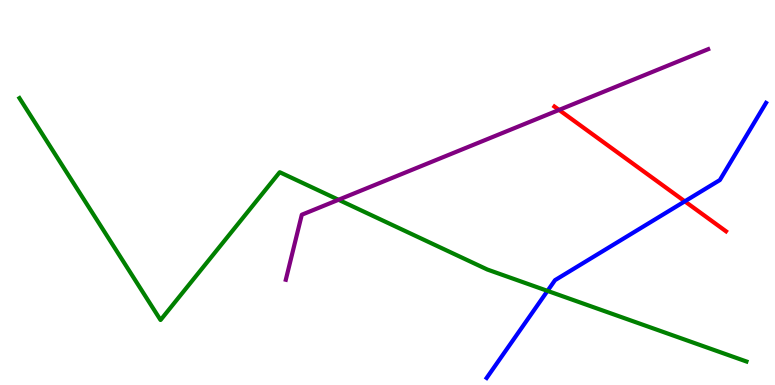[{'lines': ['blue', 'red'], 'intersections': [{'x': 8.84, 'y': 4.77}]}, {'lines': ['green', 'red'], 'intersections': []}, {'lines': ['purple', 'red'], 'intersections': [{'x': 7.21, 'y': 7.14}]}, {'lines': ['blue', 'green'], 'intersections': [{'x': 7.06, 'y': 2.44}]}, {'lines': ['blue', 'purple'], 'intersections': []}, {'lines': ['green', 'purple'], 'intersections': [{'x': 4.37, 'y': 4.81}]}]